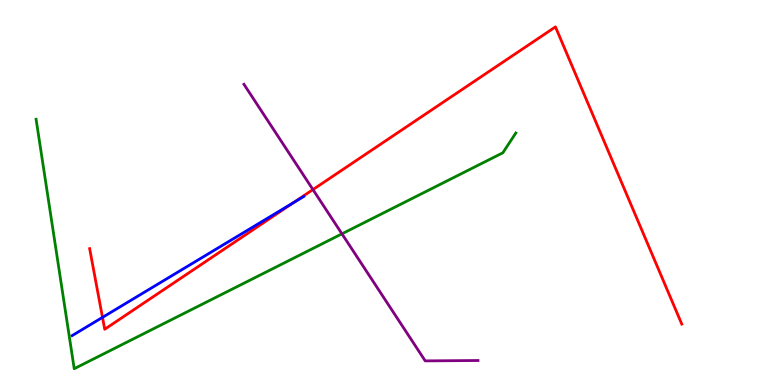[{'lines': ['blue', 'red'], 'intersections': [{'x': 1.32, 'y': 1.76}, {'x': 3.78, 'y': 4.73}]}, {'lines': ['green', 'red'], 'intersections': []}, {'lines': ['purple', 'red'], 'intersections': [{'x': 4.04, 'y': 5.08}]}, {'lines': ['blue', 'green'], 'intersections': []}, {'lines': ['blue', 'purple'], 'intersections': []}, {'lines': ['green', 'purple'], 'intersections': [{'x': 4.41, 'y': 3.93}]}]